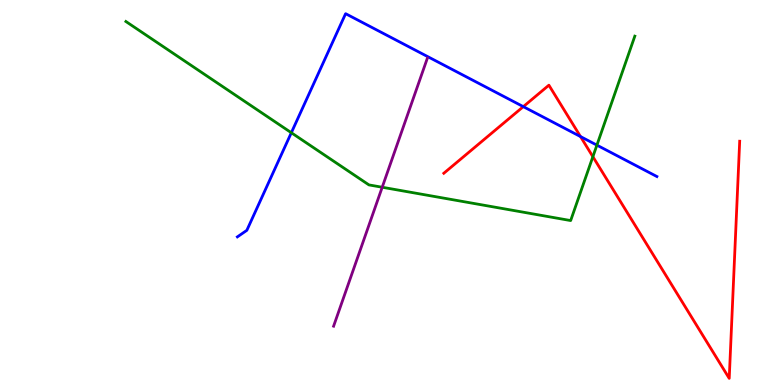[{'lines': ['blue', 'red'], 'intersections': [{'x': 6.75, 'y': 7.23}, {'x': 7.49, 'y': 6.45}]}, {'lines': ['green', 'red'], 'intersections': [{'x': 7.65, 'y': 5.93}]}, {'lines': ['purple', 'red'], 'intersections': []}, {'lines': ['blue', 'green'], 'intersections': [{'x': 3.76, 'y': 6.55}, {'x': 7.7, 'y': 6.23}]}, {'lines': ['blue', 'purple'], 'intersections': []}, {'lines': ['green', 'purple'], 'intersections': [{'x': 4.93, 'y': 5.14}]}]